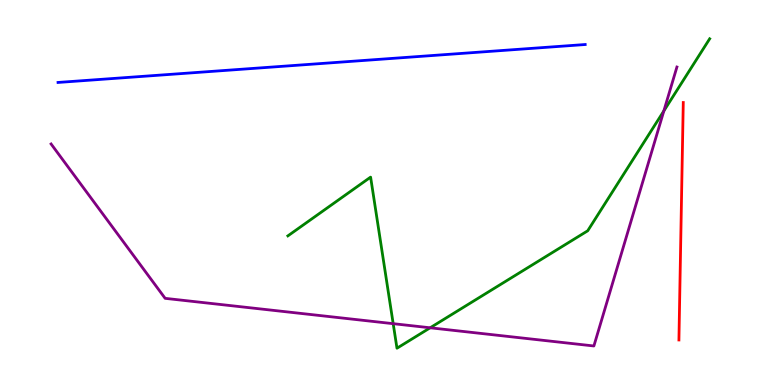[{'lines': ['blue', 'red'], 'intersections': []}, {'lines': ['green', 'red'], 'intersections': []}, {'lines': ['purple', 'red'], 'intersections': []}, {'lines': ['blue', 'green'], 'intersections': []}, {'lines': ['blue', 'purple'], 'intersections': []}, {'lines': ['green', 'purple'], 'intersections': [{'x': 5.07, 'y': 1.59}, {'x': 5.55, 'y': 1.49}, {'x': 8.57, 'y': 7.12}]}]